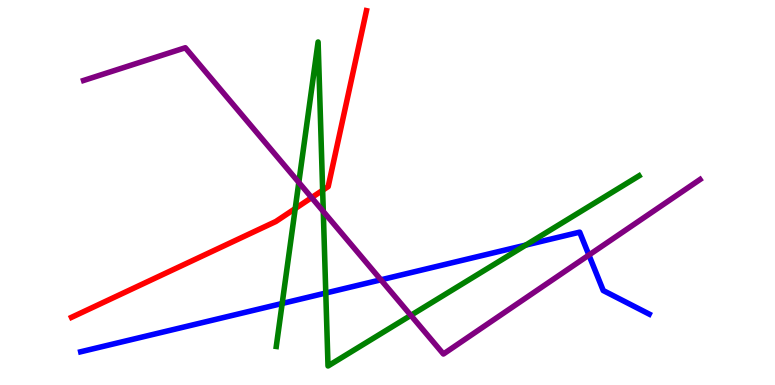[{'lines': ['blue', 'red'], 'intersections': []}, {'lines': ['green', 'red'], 'intersections': [{'x': 3.81, 'y': 4.58}, {'x': 4.16, 'y': 5.06}]}, {'lines': ['purple', 'red'], 'intersections': [{'x': 4.02, 'y': 4.87}]}, {'lines': ['blue', 'green'], 'intersections': [{'x': 3.64, 'y': 2.12}, {'x': 4.2, 'y': 2.39}, {'x': 6.78, 'y': 3.63}]}, {'lines': ['blue', 'purple'], 'intersections': [{'x': 4.91, 'y': 2.73}, {'x': 7.6, 'y': 3.38}]}, {'lines': ['green', 'purple'], 'intersections': [{'x': 3.86, 'y': 5.26}, {'x': 4.17, 'y': 4.51}, {'x': 5.3, 'y': 1.81}]}]